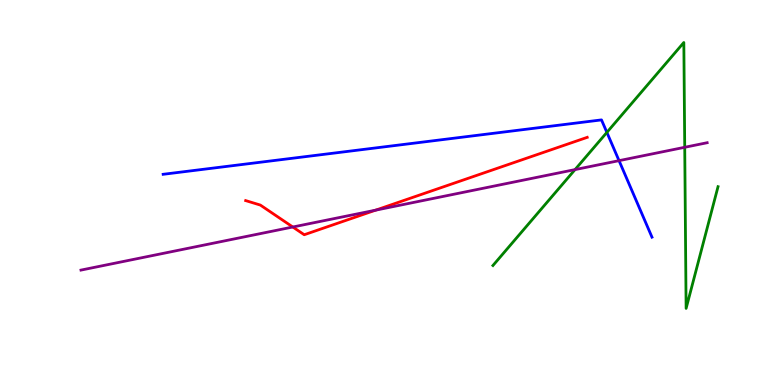[{'lines': ['blue', 'red'], 'intersections': []}, {'lines': ['green', 'red'], 'intersections': []}, {'lines': ['purple', 'red'], 'intersections': [{'x': 3.78, 'y': 4.1}, {'x': 4.85, 'y': 4.54}]}, {'lines': ['blue', 'green'], 'intersections': [{'x': 7.83, 'y': 6.56}]}, {'lines': ['blue', 'purple'], 'intersections': [{'x': 7.99, 'y': 5.83}]}, {'lines': ['green', 'purple'], 'intersections': [{'x': 7.42, 'y': 5.59}, {'x': 8.84, 'y': 6.17}]}]